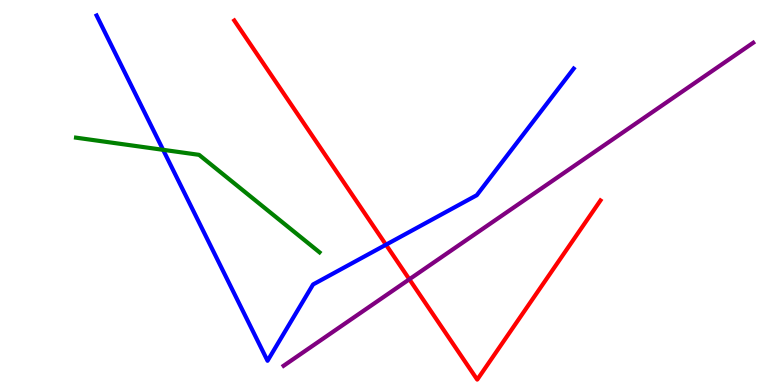[{'lines': ['blue', 'red'], 'intersections': [{'x': 4.98, 'y': 3.64}]}, {'lines': ['green', 'red'], 'intersections': []}, {'lines': ['purple', 'red'], 'intersections': [{'x': 5.28, 'y': 2.75}]}, {'lines': ['blue', 'green'], 'intersections': [{'x': 2.1, 'y': 6.11}]}, {'lines': ['blue', 'purple'], 'intersections': []}, {'lines': ['green', 'purple'], 'intersections': []}]